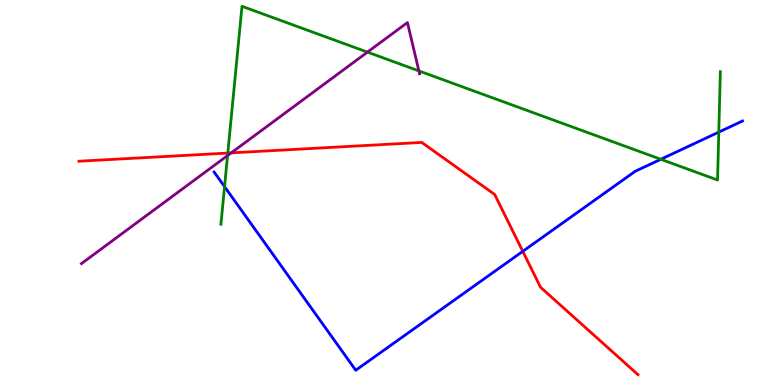[{'lines': ['blue', 'red'], 'intersections': [{'x': 6.75, 'y': 3.47}]}, {'lines': ['green', 'red'], 'intersections': [{'x': 2.94, 'y': 6.02}]}, {'lines': ['purple', 'red'], 'intersections': [{'x': 2.98, 'y': 6.03}]}, {'lines': ['blue', 'green'], 'intersections': [{'x': 2.9, 'y': 5.15}, {'x': 8.53, 'y': 5.86}, {'x': 9.27, 'y': 6.57}]}, {'lines': ['blue', 'purple'], 'intersections': []}, {'lines': ['green', 'purple'], 'intersections': [{'x': 2.94, 'y': 5.96}, {'x': 4.74, 'y': 8.65}, {'x': 5.41, 'y': 8.16}]}]